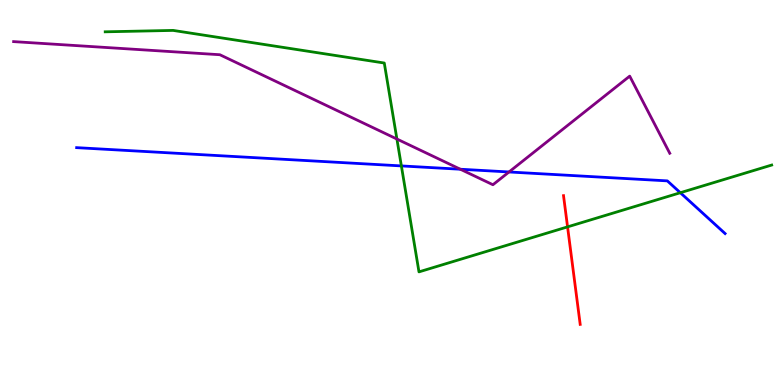[{'lines': ['blue', 'red'], 'intersections': []}, {'lines': ['green', 'red'], 'intersections': [{'x': 7.32, 'y': 4.11}]}, {'lines': ['purple', 'red'], 'intersections': []}, {'lines': ['blue', 'green'], 'intersections': [{'x': 5.18, 'y': 5.69}, {'x': 8.78, 'y': 4.99}]}, {'lines': ['blue', 'purple'], 'intersections': [{'x': 5.94, 'y': 5.6}, {'x': 6.57, 'y': 5.53}]}, {'lines': ['green', 'purple'], 'intersections': [{'x': 5.12, 'y': 6.39}]}]